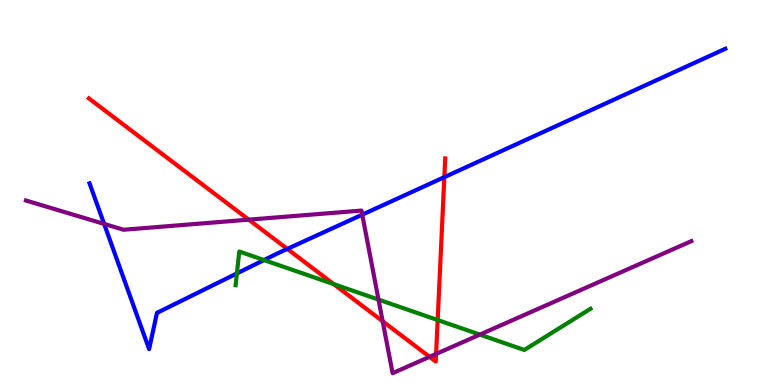[{'lines': ['blue', 'red'], 'intersections': [{'x': 3.71, 'y': 3.53}, {'x': 5.73, 'y': 5.4}]}, {'lines': ['green', 'red'], 'intersections': [{'x': 4.31, 'y': 2.62}, {'x': 5.65, 'y': 1.69}]}, {'lines': ['purple', 'red'], 'intersections': [{'x': 3.21, 'y': 4.29}, {'x': 4.94, 'y': 1.66}, {'x': 5.54, 'y': 0.732}, {'x': 5.63, 'y': 0.806}]}, {'lines': ['blue', 'green'], 'intersections': [{'x': 3.06, 'y': 2.9}, {'x': 3.41, 'y': 3.25}]}, {'lines': ['blue', 'purple'], 'intersections': [{'x': 1.34, 'y': 4.18}, {'x': 4.67, 'y': 4.42}]}, {'lines': ['green', 'purple'], 'intersections': [{'x': 4.88, 'y': 2.22}, {'x': 6.19, 'y': 1.31}]}]